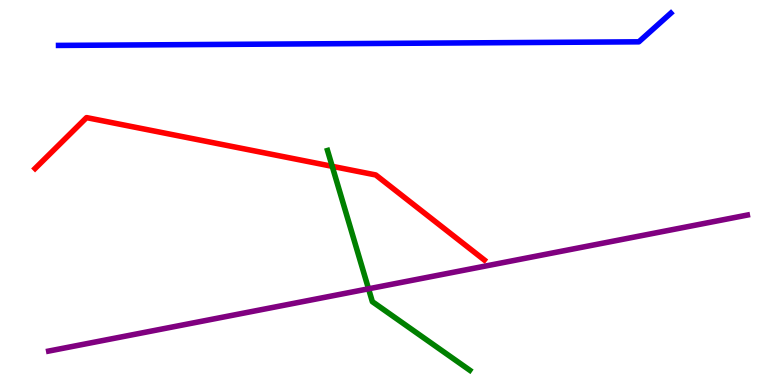[{'lines': ['blue', 'red'], 'intersections': []}, {'lines': ['green', 'red'], 'intersections': [{'x': 4.29, 'y': 5.68}]}, {'lines': ['purple', 'red'], 'intersections': []}, {'lines': ['blue', 'green'], 'intersections': []}, {'lines': ['blue', 'purple'], 'intersections': []}, {'lines': ['green', 'purple'], 'intersections': [{'x': 4.76, 'y': 2.5}]}]